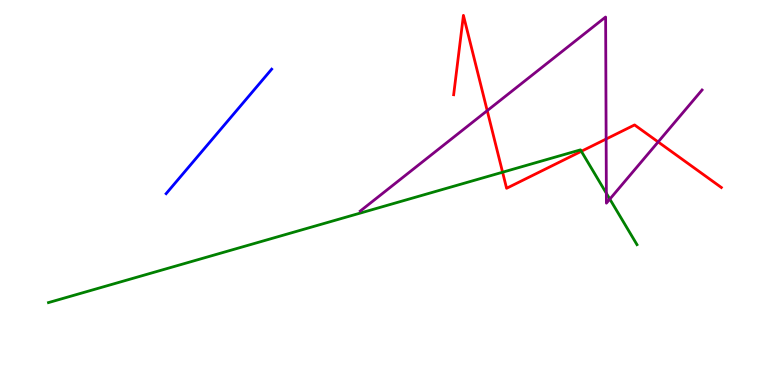[{'lines': ['blue', 'red'], 'intersections': []}, {'lines': ['green', 'red'], 'intersections': [{'x': 6.48, 'y': 5.53}, {'x': 7.5, 'y': 6.07}]}, {'lines': ['purple', 'red'], 'intersections': [{'x': 6.29, 'y': 7.13}, {'x': 7.82, 'y': 6.39}, {'x': 8.49, 'y': 6.31}]}, {'lines': ['blue', 'green'], 'intersections': []}, {'lines': ['blue', 'purple'], 'intersections': []}, {'lines': ['green', 'purple'], 'intersections': [{'x': 7.82, 'y': 4.98}, {'x': 7.87, 'y': 4.83}]}]